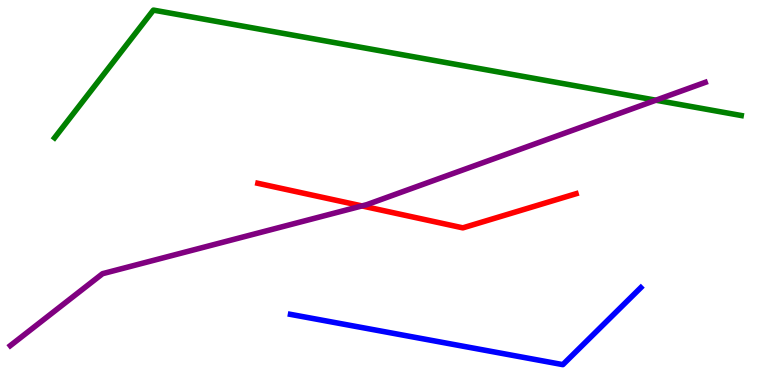[{'lines': ['blue', 'red'], 'intersections': []}, {'lines': ['green', 'red'], 'intersections': []}, {'lines': ['purple', 'red'], 'intersections': [{'x': 4.67, 'y': 4.65}]}, {'lines': ['blue', 'green'], 'intersections': []}, {'lines': ['blue', 'purple'], 'intersections': []}, {'lines': ['green', 'purple'], 'intersections': [{'x': 8.46, 'y': 7.4}]}]